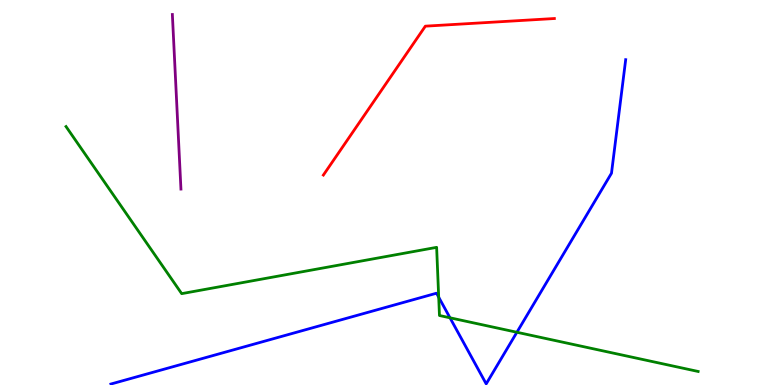[{'lines': ['blue', 'red'], 'intersections': []}, {'lines': ['green', 'red'], 'intersections': []}, {'lines': ['purple', 'red'], 'intersections': []}, {'lines': ['blue', 'green'], 'intersections': [{'x': 5.66, 'y': 2.28}, {'x': 5.81, 'y': 1.75}, {'x': 6.67, 'y': 1.37}]}, {'lines': ['blue', 'purple'], 'intersections': []}, {'lines': ['green', 'purple'], 'intersections': []}]